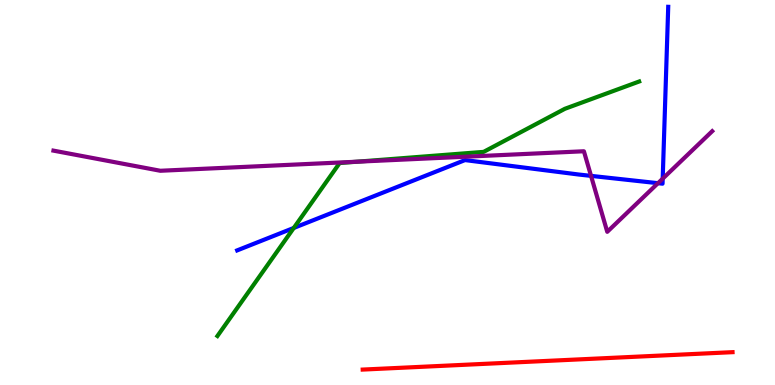[{'lines': ['blue', 'red'], 'intersections': []}, {'lines': ['green', 'red'], 'intersections': []}, {'lines': ['purple', 'red'], 'intersections': []}, {'lines': ['blue', 'green'], 'intersections': [{'x': 3.79, 'y': 4.08}]}, {'lines': ['blue', 'purple'], 'intersections': [{'x': 7.63, 'y': 5.43}, {'x': 8.49, 'y': 5.24}, {'x': 8.55, 'y': 5.36}]}, {'lines': ['green', 'purple'], 'intersections': [{'x': 4.6, 'y': 5.8}]}]